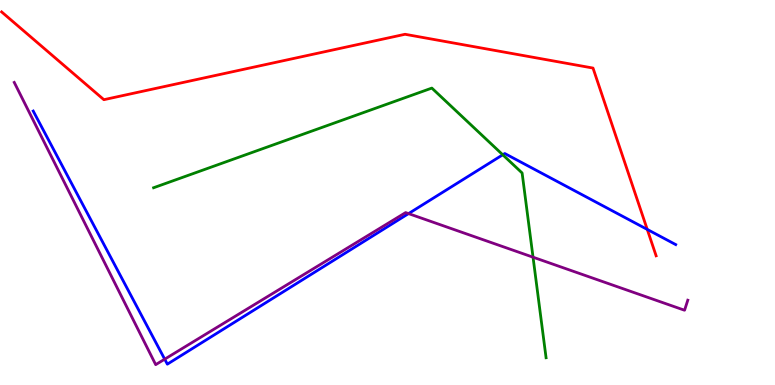[{'lines': ['blue', 'red'], 'intersections': [{'x': 8.35, 'y': 4.04}]}, {'lines': ['green', 'red'], 'intersections': []}, {'lines': ['purple', 'red'], 'intersections': []}, {'lines': ['blue', 'green'], 'intersections': [{'x': 6.49, 'y': 5.98}]}, {'lines': ['blue', 'purple'], 'intersections': [{'x': 2.13, 'y': 0.671}, {'x': 5.27, 'y': 4.45}]}, {'lines': ['green', 'purple'], 'intersections': [{'x': 6.88, 'y': 3.32}]}]